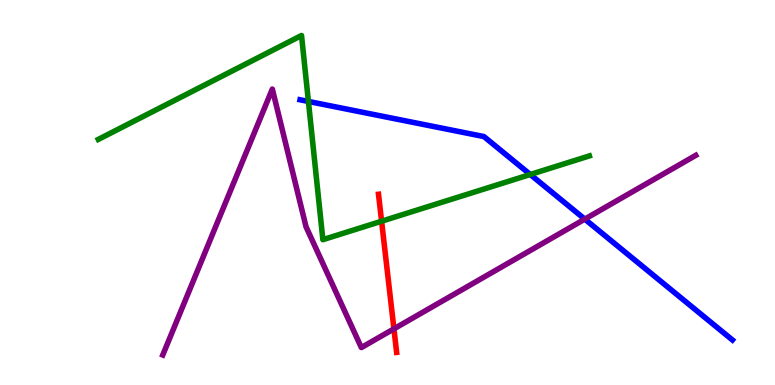[{'lines': ['blue', 'red'], 'intersections': []}, {'lines': ['green', 'red'], 'intersections': [{'x': 4.92, 'y': 4.25}]}, {'lines': ['purple', 'red'], 'intersections': [{'x': 5.08, 'y': 1.46}]}, {'lines': ['blue', 'green'], 'intersections': [{'x': 3.98, 'y': 7.37}, {'x': 6.84, 'y': 5.47}]}, {'lines': ['blue', 'purple'], 'intersections': [{'x': 7.55, 'y': 4.31}]}, {'lines': ['green', 'purple'], 'intersections': []}]